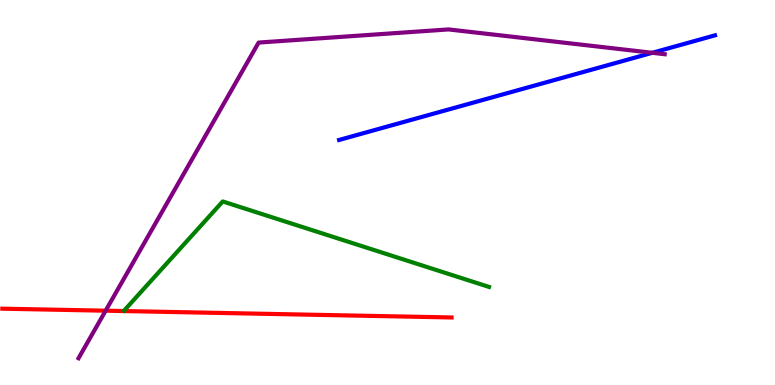[{'lines': ['blue', 'red'], 'intersections': []}, {'lines': ['green', 'red'], 'intersections': []}, {'lines': ['purple', 'red'], 'intersections': [{'x': 1.36, 'y': 1.93}]}, {'lines': ['blue', 'green'], 'intersections': []}, {'lines': ['blue', 'purple'], 'intersections': [{'x': 8.42, 'y': 8.63}]}, {'lines': ['green', 'purple'], 'intersections': []}]